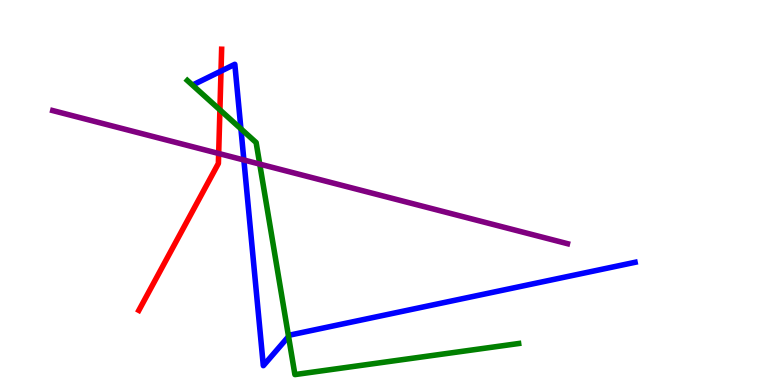[{'lines': ['blue', 'red'], 'intersections': [{'x': 2.85, 'y': 8.15}]}, {'lines': ['green', 'red'], 'intersections': [{'x': 2.84, 'y': 7.15}]}, {'lines': ['purple', 'red'], 'intersections': [{'x': 2.82, 'y': 6.01}]}, {'lines': ['blue', 'green'], 'intersections': [{'x': 3.11, 'y': 6.65}, {'x': 3.72, 'y': 1.26}]}, {'lines': ['blue', 'purple'], 'intersections': [{'x': 3.15, 'y': 5.84}]}, {'lines': ['green', 'purple'], 'intersections': [{'x': 3.35, 'y': 5.74}]}]